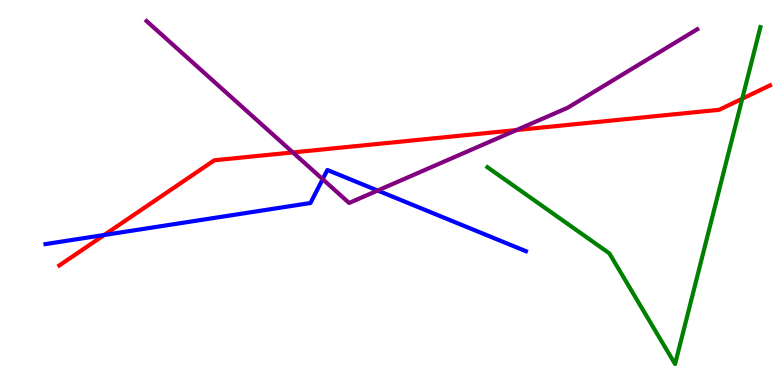[{'lines': ['blue', 'red'], 'intersections': [{'x': 1.34, 'y': 3.9}]}, {'lines': ['green', 'red'], 'intersections': [{'x': 9.58, 'y': 7.44}]}, {'lines': ['purple', 'red'], 'intersections': [{'x': 3.78, 'y': 6.04}, {'x': 6.66, 'y': 6.62}]}, {'lines': ['blue', 'green'], 'intersections': []}, {'lines': ['blue', 'purple'], 'intersections': [{'x': 4.16, 'y': 5.35}, {'x': 4.87, 'y': 5.05}]}, {'lines': ['green', 'purple'], 'intersections': []}]